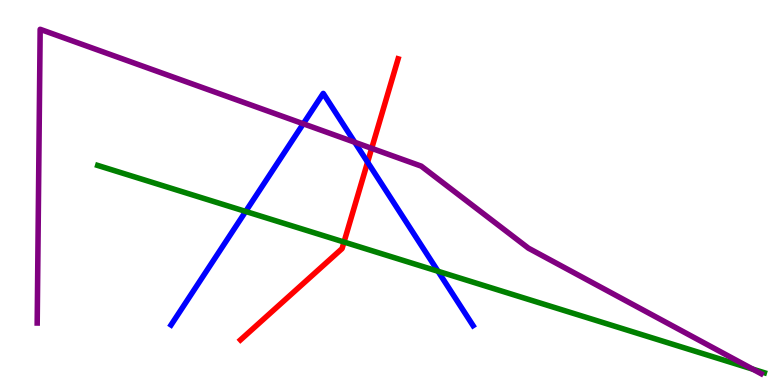[{'lines': ['blue', 'red'], 'intersections': [{'x': 4.74, 'y': 5.79}]}, {'lines': ['green', 'red'], 'intersections': [{'x': 4.44, 'y': 3.71}]}, {'lines': ['purple', 'red'], 'intersections': [{'x': 4.8, 'y': 6.15}]}, {'lines': ['blue', 'green'], 'intersections': [{'x': 3.17, 'y': 4.51}, {'x': 5.65, 'y': 2.95}]}, {'lines': ['blue', 'purple'], 'intersections': [{'x': 3.91, 'y': 6.79}, {'x': 4.58, 'y': 6.31}]}, {'lines': ['green', 'purple'], 'intersections': [{'x': 9.71, 'y': 0.412}]}]